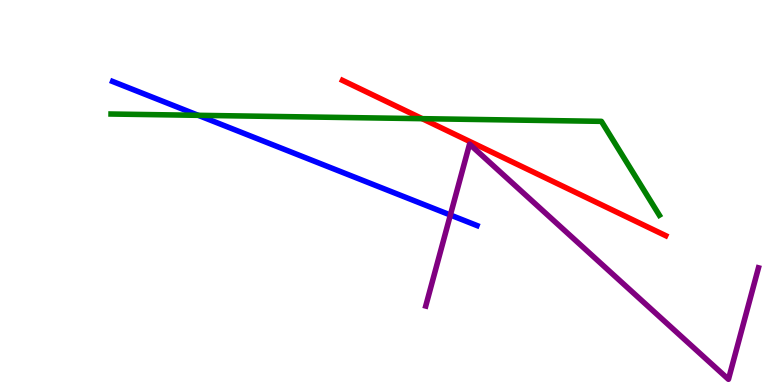[{'lines': ['blue', 'red'], 'intersections': []}, {'lines': ['green', 'red'], 'intersections': [{'x': 5.45, 'y': 6.92}]}, {'lines': ['purple', 'red'], 'intersections': []}, {'lines': ['blue', 'green'], 'intersections': [{'x': 2.56, 'y': 7.0}]}, {'lines': ['blue', 'purple'], 'intersections': [{'x': 5.81, 'y': 4.42}]}, {'lines': ['green', 'purple'], 'intersections': []}]